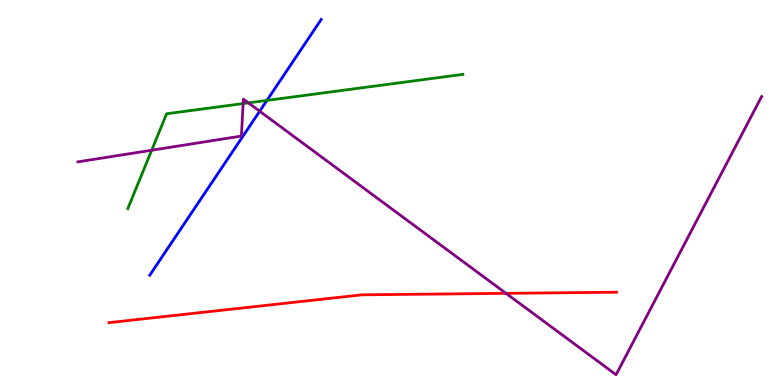[{'lines': ['blue', 'red'], 'intersections': []}, {'lines': ['green', 'red'], 'intersections': []}, {'lines': ['purple', 'red'], 'intersections': [{'x': 6.53, 'y': 2.38}]}, {'lines': ['blue', 'green'], 'intersections': [{'x': 3.44, 'y': 7.39}]}, {'lines': ['blue', 'purple'], 'intersections': [{'x': 3.35, 'y': 7.11}]}, {'lines': ['green', 'purple'], 'intersections': [{'x': 1.96, 'y': 6.1}, {'x': 3.14, 'y': 7.31}, {'x': 3.21, 'y': 7.33}]}]